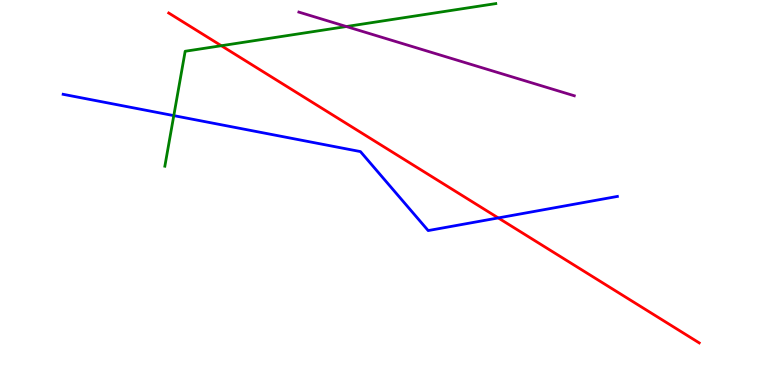[{'lines': ['blue', 'red'], 'intersections': [{'x': 6.43, 'y': 4.34}]}, {'lines': ['green', 'red'], 'intersections': [{'x': 2.86, 'y': 8.81}]}, {'lines': ['purple', 'red'], 'intersections': []}, {'lines': ['blue', 'green'], 'intersections': [{'x': 2.24, 'y': 7.0}]}, {'lines': ['blue', 'purple'], 'intersections': []}, {'lines': ['green', 'purple'], 'intersections': [{'x': 4.47, 'y': 9.31}]}]